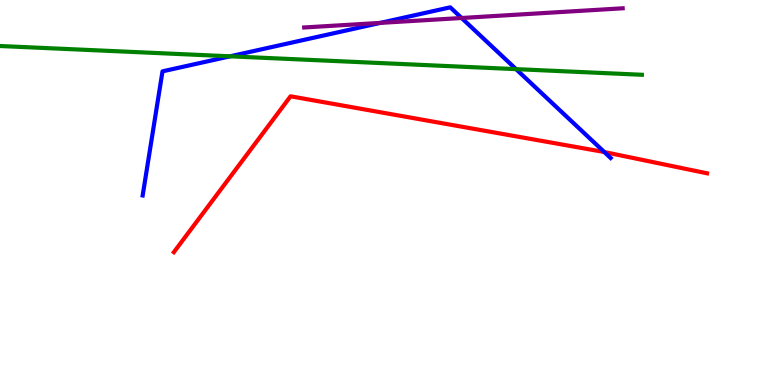[{'lines': ['blue', 'red'], 'intersections': [{'x': 7.8, 'y': 6.05}]}, {'lines': ['green', 'red'], 'intersections': []}, {'lines': ['purple', 'red'], 'intersections': []}, {'lines': ['blue', 'green'], 'intersections': [{'x': 2.97, 'y': 8.54}, {'x': 6.66, 'y': 8.2}]}, {'lines': ['blue', 'purple'], 'intersections': [{'x': 4.91, 'y': 9.41}, {'x': 5.96, 'y': 9.53}]}, {'lines': ['green', 'purple'], 'intersections': []}]